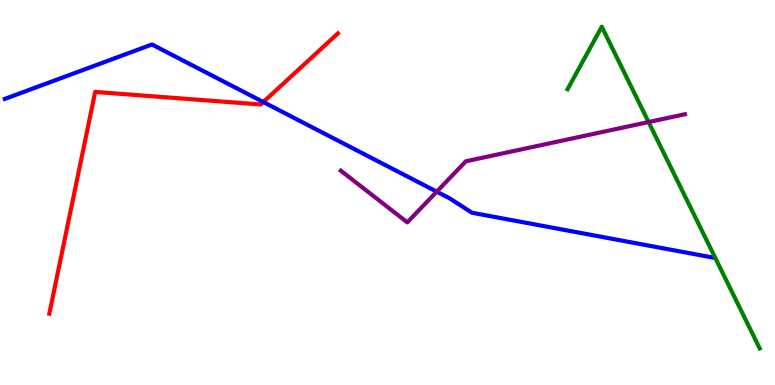[{'lines': ['blue', 'red'], 'intersections': [{'x': 3.4, 'y': 7.35}]}, {'lines': ['green', 'red'], 'intersections': []}, {'lines': ['purple', 'red'], 'intersections': []}, {'lines': ['blue', 'green'], 'intersections': []}, {'lines': ['blue', 'purple'], 'intersections': [{'x': 5.64, 'y': 5.02}]}, {'lines': ['green', 'purple'], 'intersections': [{'x': 8.37, 'y': 6.83}]}]